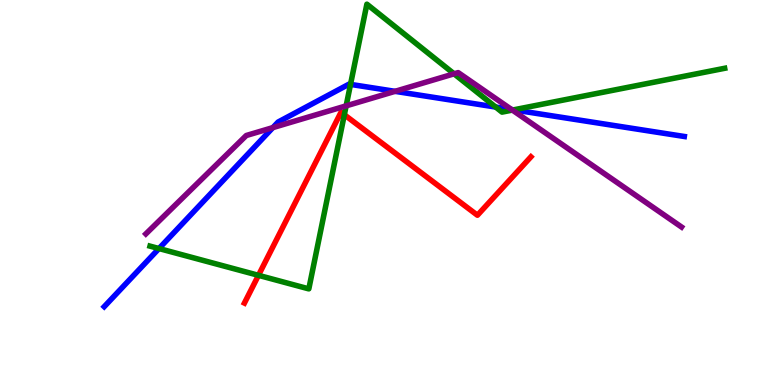[{'lines': ['blue', 'red'], 'intersections': []}, {'lines': ['green', 'red'], 'intersections': [{'x': 3.34, 'y': 2.85}, {'x': 4.44, 'y': 7.02}]}, {'lines': ['purple', 'red'], 'intersections': []}, {'lines': ['blue', 'green'], 'intersections': [{'x': 2.05, 'y': 3.54}, {'x': 4.52, 'y': 7.81}, {'x': 6.4, 'y': 7.22}, {'x': 6.63, 'y': 7.15}]}, {'lines': ['blue', 'purple'], 'intersections': [{'x': 3.52, 'y': 6.69}, {'x': 5.1, 'y': 7.63}, {'x': 6.6, 'y': 7.16}]}, {'lines': ['green', 'purple'], 'intersections': [{'x': 4.47, 'y': 7.25}, {'x': 5.86, 'y': 8.08}, {'x': 6.61, 'y': 7.14}]}]